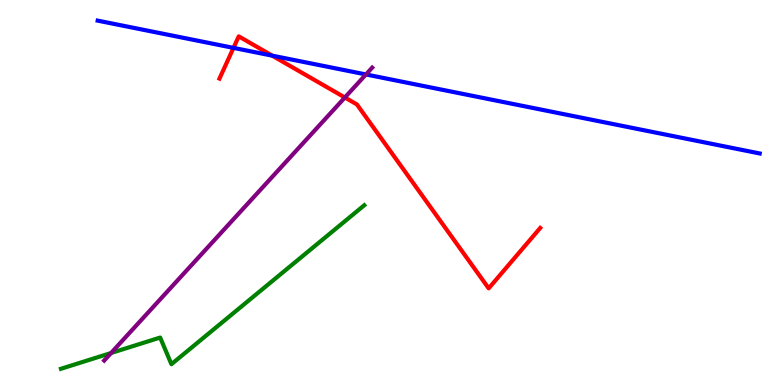[{'lines': ['blue', 'red'], 'intersections': [{'x': 3.01, 'y': 8.76}, {'x': 3.51, 'y': 8.55}]}, {'lines': ['green', 'red'], 'intersections': []}, {'lines': ['purple', 'red'], 'intersections': [{'x': 4.45, 'y': 7.47}]}, {'lines': ['blue', 'green'], 'intersections': []}, {'lines': ['blue', 'purple'], 'intersections': [{'x': 4.72, 'y': 8.07}]}, {'lines': ['green', 'purple'], 'intersections': [{'x': 1.43, 'y': 0.831}]}]